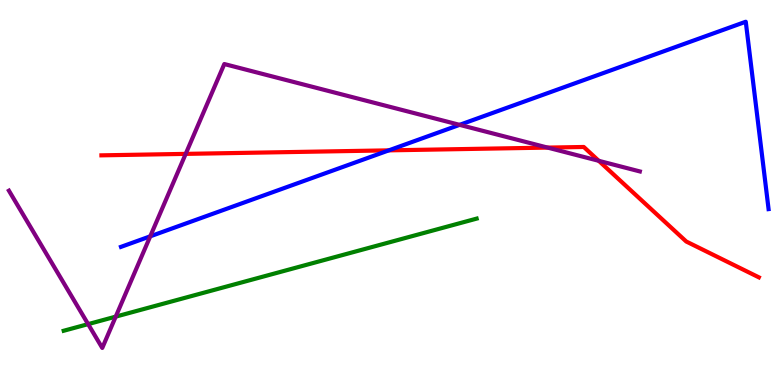[{'lines': ['blue', 'red'], 'intersections': [{'x': 5.02, 'y': 6.09}]}, {'lines': ['green', 'red'], 'intersections': []}, {'lines': ['purple', 'red'], 'intersections': [{'x': 2.4, 'y': 6.0}, {'x': 7.07, 'y': 6.17}, {'x': 7.73, 'y': 5.82}]}, {'lines': ['blue', 'green'], 'intersections': []}, {'lines': ['blue', 'purple'], 'intersections': [{'x': 1.94, 'y': 3.86}, {'x': 5.93, 'y': 6.76}]}, {'lines': ['green', 'purple'], 'intersections': [{'x': 1.14, 'y': 1.58}, {'x': 1.49, 'y': 1.78}]}]